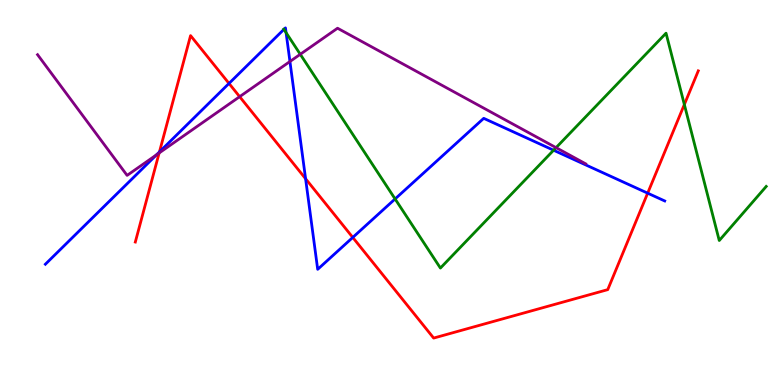[{'lines': ['blue', 'red'], 'intersections': [{'x': 2.06, 'y': 6.05}, {'x': 2.95, 'y': 7.83}, {'x': 3.94, 'y': 5.36}, {'x': 4.55, 'y': 3.83}, {'x': 8.36, 'y': 4.98}]}, {'lines': ['green', 'red'], 'intersections': [{'x': 8.83, 'y': 7.29}]}, {'lines': ['purple', 'red'], 'intersections': [{'x': 2.05, 'y': 6.03}, {'x': 3.09, 'y': 7.49}]}, {'lines': ['blue', 'green'], 'intersections': [{'x': 3.66, 'y': 9.24}, {'x': 3.69, 'y': 9.15}, {'x': 5.1, 'y': 4.83}, {'x': 7.14, 'y': 6.1}]}, {'lines': ['blue', 'purple'], 'intersections': [{'x': 2.02, 'y': 5.98}, {'x': 3.74, 'y': 8.4}]}, {'lines': ['green', 'purple'], 'intersections': [{'x': 3.87, 'y': 8.59}, {'x': 7.18, 'y': 6.16}]}]